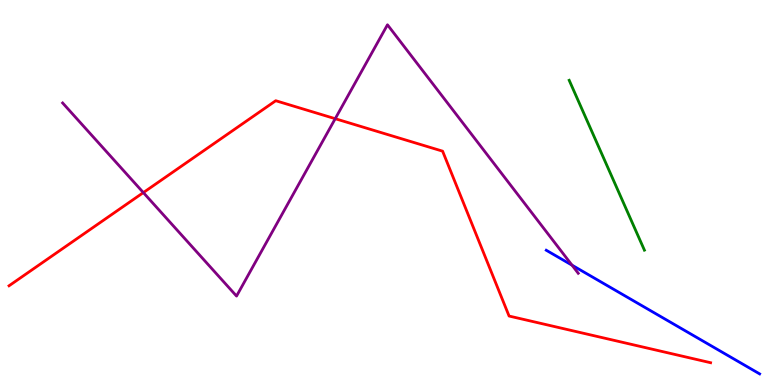[{'lines': ['blue', 'red'], 'intersections': []}, {'lines': ['green', 'red'], 'intersections': []}, {'lines': ['purple', 'red'], 'intersections': [{'x': 1.85, 'y': 5.0}, {'x': 4.33, 'y': 6.92}]}, {'lines': ['blue', 'green'], 'intersections': []}, {'lines': ['blue', 'purple'], 'intersections': [{'x': 7.38, 'y': 3.11}]}, {'lines': ['green', 'purple'], 'intersections': []}]